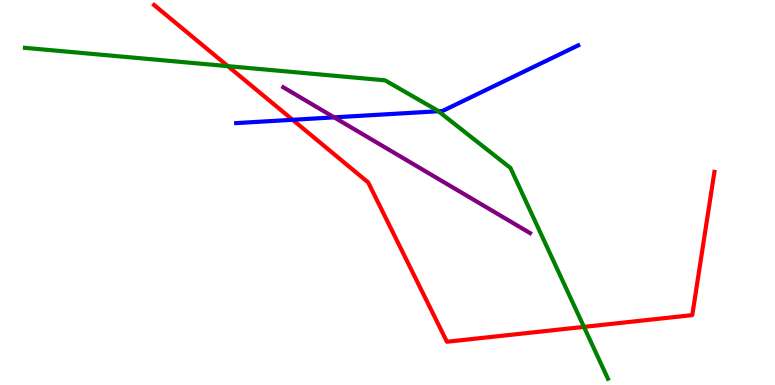[{'lines': ['blue', 'red'], 'intersections': [{'x': 3.78, 'y': 6.89}]}, {'lines': ['green', 'red'], 'intersections': [{'x': 2.94, 'y': 8.28}, {'x': 7.53, 'y': 1.51}]}, {'lines': ['purple', 'red'], 'intersections': []}, {'lines': ['blue', 'green'], 'intersections': [{'x': 5.66, 'y': 7.11}]}, {'lines': ['blue', 'purple'], 'intersections': [{'x': 4.31, 'y': 6.95}]}, {'lines': ['green', 'purple'], 'intersections': []}]